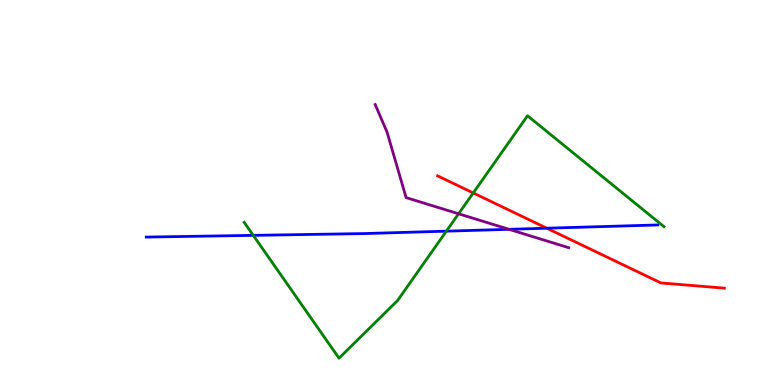[{'lines': ['blue', 'red'], 'intersections': [{'x': 7.06, 'y': 4.07}]}, {'lines': ['green', 'red'], 'intersections': [{'x': 6.11, 'y': 4.99}]}, {'lines': ['purple', 'red'], 'intersections': []}, {'lines': ['blue', 'green'], 'intersections': [{'x': 3.27, 'y': 3.89}, {'x': 5.76, 'y': 4.0}]}, {'lines': ['blue', 'purple'], 'intersections': [{'x': 6.57, 'y': 4.04}]}, {'lines': ['green', 'purple'], 'intersections': [{'x': 5.92, 'y': 4.45}]}]